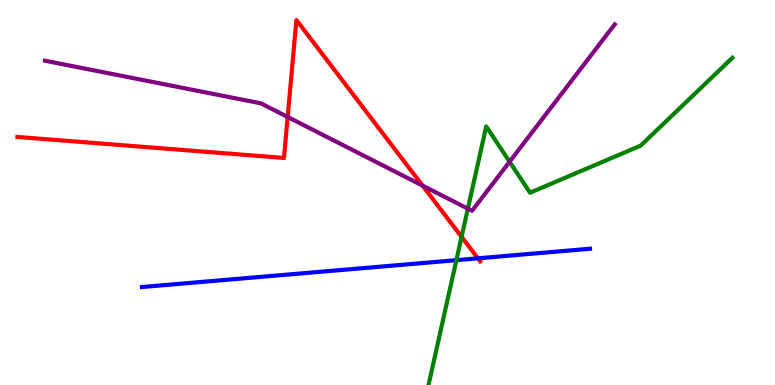[{'lines': ['blue', 'red'], 'intersections': [{'x': 6.17, 'y': 3.29}]}, {'lines': ['green', 'red'], 'intersections': [{'x': 5.96, 'y': 3.85}]}, {'lines': ['purple', 'red'], 'intersections': [{'x': 3.71, 'y': 6.96}, {'x': 5.45, 'y': 5.18}]}, {'lines': ['blue', 'green'], 'intersections': [{'x': 5.89, 'y': 3.24}]}, {'lines': ['blue', 'purple'], 'intersections': []}, {'lines': ['green', 'purple'], 'intersections': [{'x': 6.04, 'y': 4.58}, {'x': 6.58, 'y': 5.8}]}]